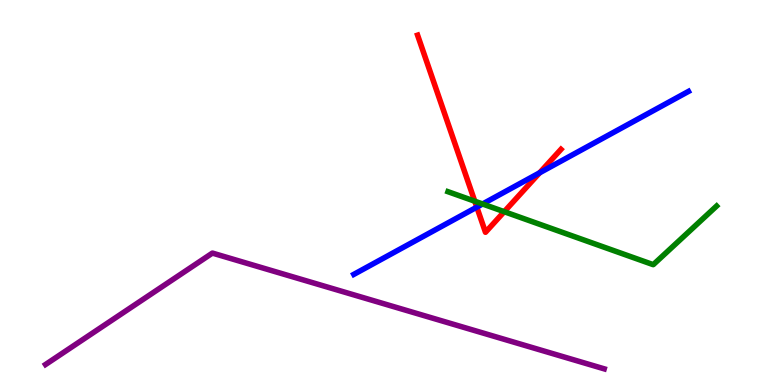[{'lines': ['blue', 'red'], 'intersections': [{'x': 6.15, 'y': 4.62}, {'x': 6.96, 'y': 5.51}]}, {'lines': ['green', 'red'], 'intersections': [{'x': 6.13, 'y': 4.77}, {'x': 6.51, 'y': 4.5}]}, {'lines': ['purple', 'red'], 'intersections': []}, {'lines': ['blue', 'green'], 'intersections': [{'x': 6.23, 'y': 4.7}]}, {'lines': ['blue', 'purple'], 'intersections': []}, {'lines': ['green', 'purple'], 'intersections': []}]